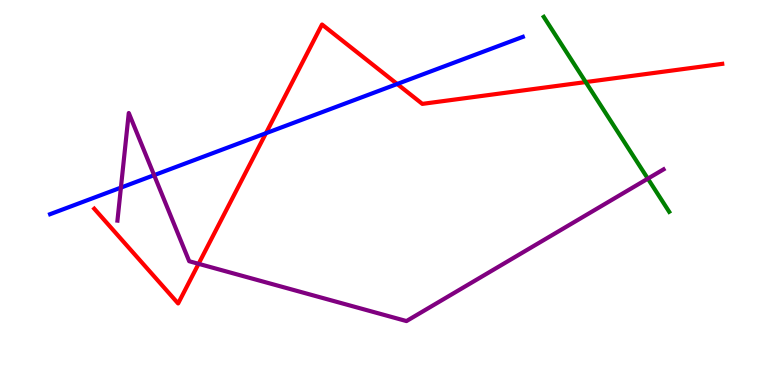[{'lines': ['blue', 'red'], 'intersections': [{'x': 3.43, 'y': 6.54}, {'x': 5.13, 'y': 7.82}]}, {'lines': ['green', 'red'], 'intersections': [{'x': 7.56, 'y': 7.87}]}, {'lines': ['purple', 'red'], 'intersections': [{'x': 2.56, 'y': 3.15}]}, {'lines': ['blue', 'green'], 'intersections': []}, {'lines': ['blue', 'purple'], 'intersections': [{'x': 1.56, 'y': 5.13}, {'x': 1.99, 'y': 5.45}]}, {'lines': ['green', 'purple'], 'intersections': [{'x': 8.36, 'y': 5.36}]}]